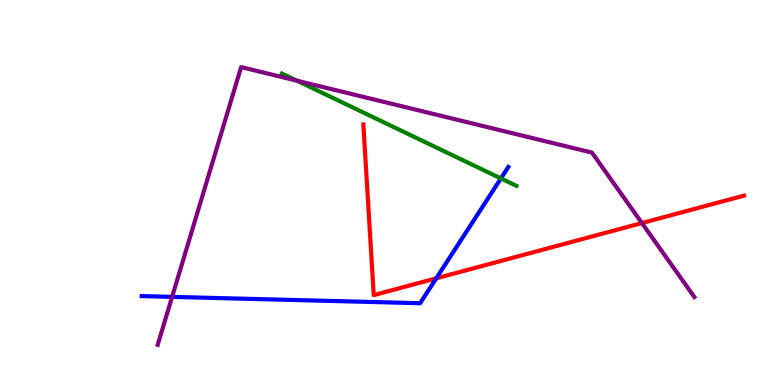[{'lines': ['blue', 'red'], 'intersections': [{'x': 5.63, 'y': 2.77}]}, {'lines': ['green', 'red'], 'intersections': []}, {'lines': ['purple', 'red'], 'intersections': [{'x': 8.28, 'y': 4.21}]}, {'lines': ['blue', 'green'], 'intersections': [{'x': 6.46, 'y': 5.37}]}, {'lines': ['blue', 'purple'], 'intersections': [{'x': 2.22, 'y': 2.29}]}, {'lines': ['green', 'purple'], 'intersections': [{'x': 3.83, 'y': 7.9}]}]